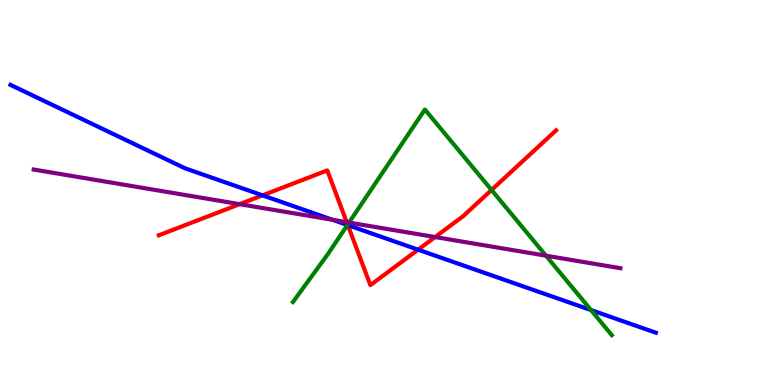[{'lines': ['blue', 'red'], 'intersections': [{'x': 3.39, 'y': 4.93}, {'x': 4.49, 'y': 4.15}, {'x': 5.39, 'y': 3.51}]}, {'lines': ['green', 'red'], 'intersections': [{'x': 4.49, 'y': 4.16}, {'x': 6.34, 'y': 5.07}]}, {'lines': ['purple', 'red'], 'intersections': [{'x': 3.09, 'y': 4.7}, {'x': 4.47, 'y': 4.23}, {'x': 5.61, 'y': 3.84}]}, {'lines': ['blue', 'green'], 'intersections': [{'x': 4.48, 'y': 4.16}, {'x': 7.63, 'y': 1.95}]}, {'lines': ['blue', 'purple'], 'intersections': [{'x': 4.29, 'y': 4.29}]}, {'lines': ['green', 'purple'], 'intersections': [{'x': 4.5, 'y': 4.22}, {'x': 7.04, 'y': 3.36}]}]